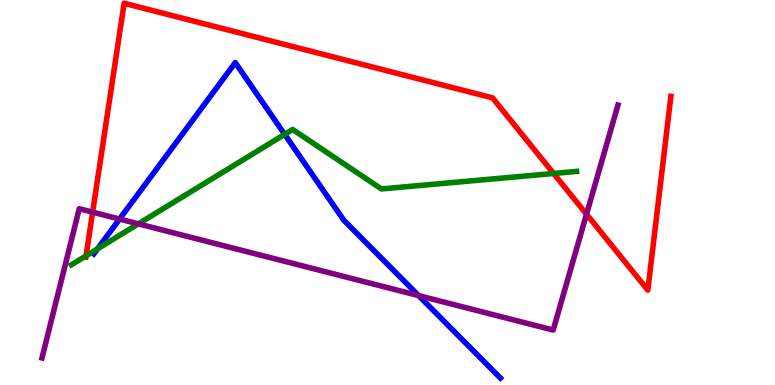[{'lines': ['blue', 'red'], 'intersections': []}, {'lines': ['green', 'red'], 'intersections': [{'x': 1.11, 'y': 3.35}, {'x': 7.14, 'y': 5.49}]}, {'lines': ['purple', 'red'], 'intersections': [{'x': 1.2, 'y': 4.49}, {'x': 7.57, 'y': 4.44}]}, {'lines': ['blue', 'green'], 'intersections': [{'x': 1.26, 'y': 3.54}, {'x': 3.67, 'y': 6.51}]}, {'lines': ['blue', 'purple'], 'intersections': [{'x': 1.54, 'y': 4.31}, {'x': 5.4, 'y': 2.32}]}, {'lines': ['green', 'purple'], 'intersections': [{'x': 1.78, 'y': 4.19}]}]